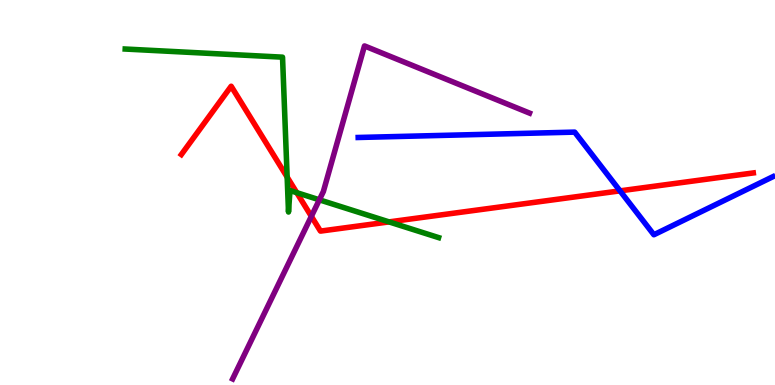[{'lines': ['blue', 'red'], 'intersections': [{'x': 8.0, 'y': 5.04}]}, {'lines': ['green', 'red'], 'intersections': [{'x': 3.71, 'y': 5.4}, {'x': 3.83, 'y': 5.0}, {'x': 5.02, 'y': 4.24}]}, {'lines': ['purple', 'red'], 'intersections': [{'x': 4.02, 'y': 4.38}]}, {'lines': ['blue', 'green'], 'intersections': []}, {'lines': ['blue', 'purple'], 'intersections': []}, {'lines': ['green', 'purple'], 'intersections': [{'x': 4.12, 'y': 4.81}]}]